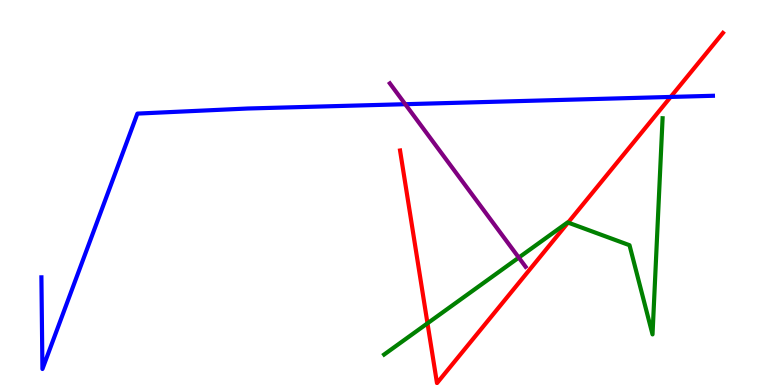[{'lines': ['blue', 'red'], 'intersections': [{'x': 8.65, 'y': 7.48}]}, {'lines': ['green', 'red'], 'intersections': [{'x': 5.52, 'y': 1.6}, {'x': 7.33, 'y': 4.22}]}, {'lines': ['purple', 'red'], 'intersections': []}, {'lines': ['blue', 'green'], 'intersections': []}, {'lines': ['blue', 'purple'], 'intersections': [{'x': 5.23, 'y': 7.29}]}, {'lines': ['green', 'purple'], 'intersections': [{'x': 6.69, 'y': 3.31}]}]